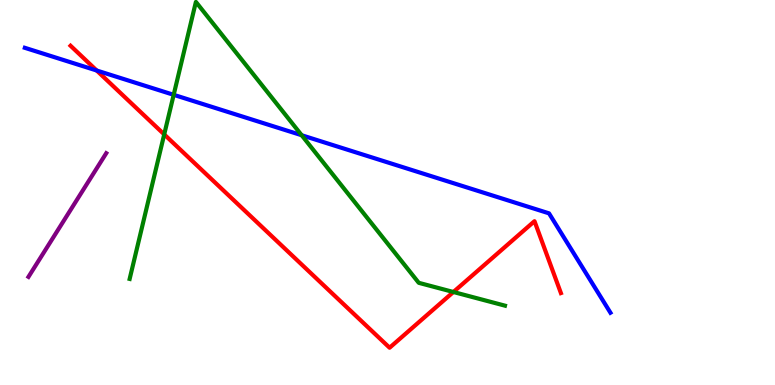[{'lines': ['blue', 'red'], 'intersections': [{'x': 1.25, 'y': 8.17}]}, {'lines': ['green', 'red'], 'intersections': [{'x': 2.12, 'y': 6.51}, {'x': 5.85, 'y': 2.42}]}, {'lines': ['purple', 'red'], 'intersections': []}, {'lines': ['blue', 'green'], 'intersections': [{'x': 2.24, 'y': 7.54}, {'x': 3.89, 'y': 6.49}]}, {'lines': ['blue', 'purple'], 'intersections': []}, {'lines': ['green', 'purple'], 'intersections': []}]